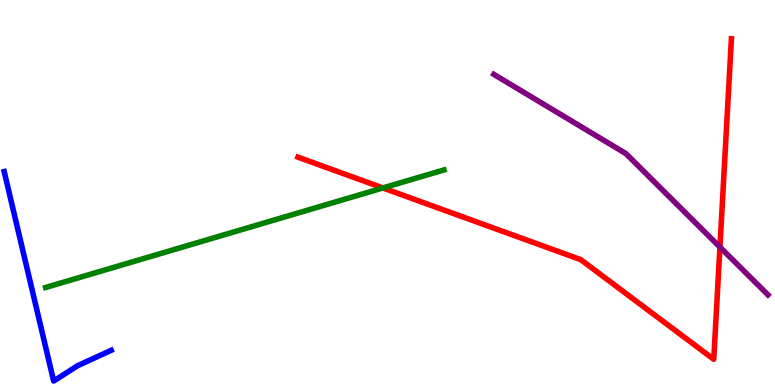[{'lines': ['blue', 'red'], 'intersections': []}, {'lines': ['green', 'red'], 'intersections': [{'x': 4.94, 'y': 5.12}]}, {'lines': ['purple', 'red'], 'intersections': [{'x': 9.29, 'y': 3.58}]}, {'lines': ['blue', 'green'], 'intersections': []}, {'lines': ['blue', 'purple'], 'intersections': []}, {'lines': ['green', 'purple'], 'intersections': []}]